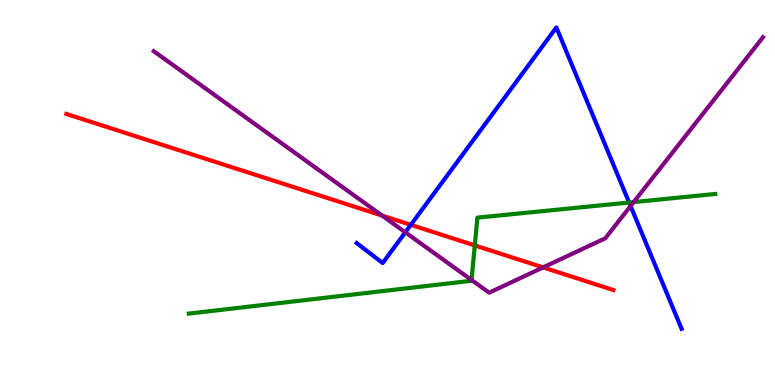[{'lines': ['blue', 'red'], 'intersections': [{'x': 5.3, 'y': 4.16}]}, {'lines': ['green', 'red'], 'intersections': [{'x': 6.13, 'y': 3.63}]}, {'lines': ['purple', 'red'], 'intersections': [{'x': 4.93, 'y': 4.4}, {'x': 7.01, 'y': 3.05}]}, {'lines': ['blue', 'green'], 'intersections': [{'x': 8.12, 'y': 4.74}]}, {'lines': ['blue', 'purple'], 'intersections': [{'x': 5.23, 'y': 3.97}, {'x': 8.14, 'y': 4.65}]}, {'lines': ['green', 'purple'], 'intersections': [{'x': 6.08, 'y': 2.73}, {'x': 8.18, 'y': 4.75}]}]